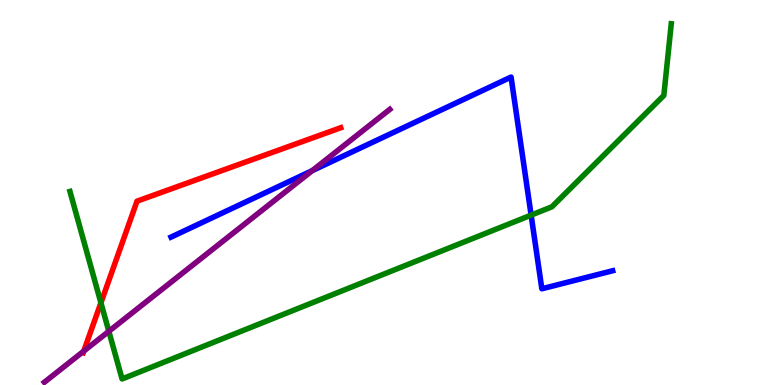[{'lines': ['blue', 'red'], 'intersections': []}, {'lines': ['green', 'red'], 'intersections': [{'x': 1.3, 'y': 2.13}]}, {'lines': ['purple', 'red'], 'intersections': [{'x': 1.08, 'y': 0.88}]}, {'lines': ['blue', 'green'], 'intersections': [{'x': 6.85, 'y': 4.41}]}, {'lines': ['blue', 'purple'], 'intersections': [{'x': 4.03, 'y': 5.57}]}, {'lines': ['green', 'purple'], 'intersections': [{'x': 1.4, 'y': 1.39}]}]